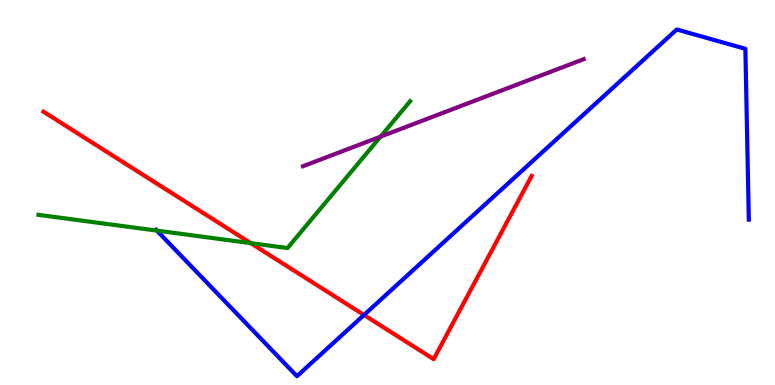[{'lines': ['blue', 'red'], 'intersections': [{'x': 4.7, 'y': 1.82}]}, {'lines': ['green', 'red'], 'intersections': [{'x': 3.24, 'y': 3.68}]}, {'lines': ['purple', 'red'], 'intersections': []}, {'lines': ['blue', 'green'], 'intersections': [{'x': 2.02, 'y': 4.01}]}, {'lines': ['blue', 'purple'], 'intersections': []}, {'lines': ['green', 'purple'], 'intersections': [{'x': 4.91, 'y': 6.45}]}]